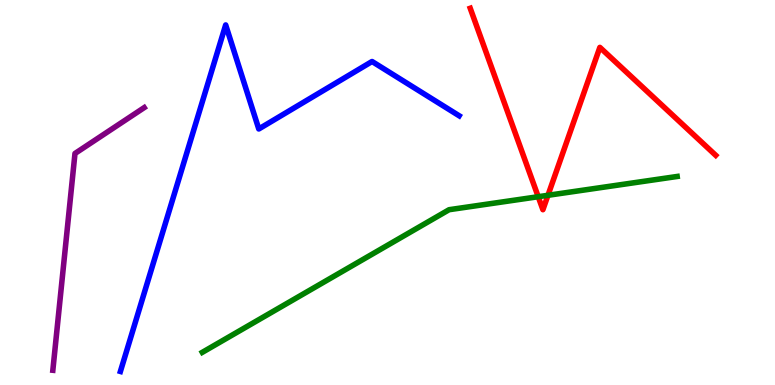[{'lines': ['blue', 'red'], 'intersections': []}, {'lines': ['green', 'red'], 'intersections': [{'x': 6.94, 'y': 4.89}, {'x': 7.07, 'y': 4.93}]}, {'lines': ['purple', 'red'], 'intersections': []}, {'lines': ['blue', 'green'], 'intersections': []}, {'lines': ['blue', 'purple'], 'intersections': []}, {'lines': ['green', 'purple'], 'intersections': []}]